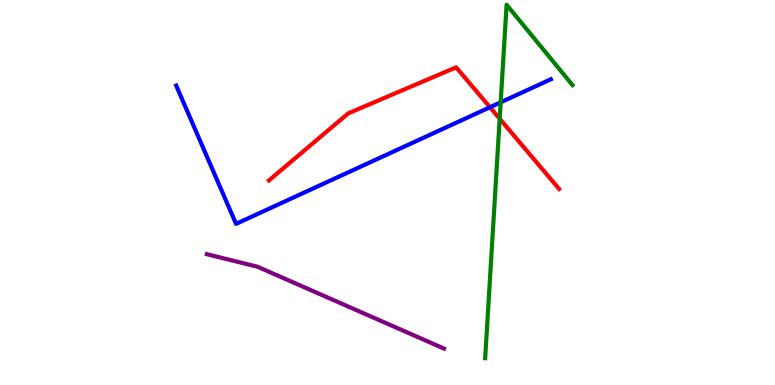[{'lines': ['blue', 'red'], 'intersections': [{'x': 6.32, 'y': 7.21}]}, {'lines': ['green', 'red'], 'intersections': [{'x': 6.45, 'y': 6.92}]}, {'lines': ['purple', 'red'], 'intersections': []}, {'lines': ['blue', 'green'], 'intersections': [{'x': 6.46, 'y': 7.34}]}, {'lines': ['blue', 'purple'], 'intersections': []}, {'lines': ['green', 'purple'], 'intersections': []}]